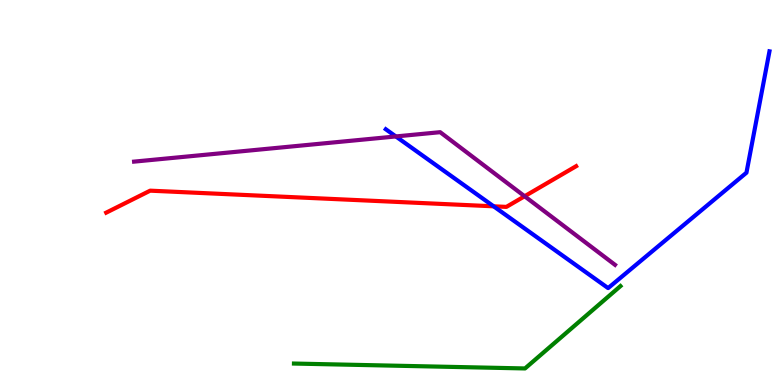[{'lines': ['blue', 'red'], 'intersections': [{'x': 6.37, 'y': 4.64}]}, {'lines': ['green', 'red'], 'intersections': []}, {'lines': ['purple', 'red'], 'intersections': [{'x': 6.77, 'y': 4.9}]}, {'lines': ['blue', 'green'], 'intersections': []}, {'lines': ['blue', 'purple'], 'intersections': [{'x': 5.11, 'y': 6.46}]}, {'lines': ['green', 'purple'], 'intersections': []}]